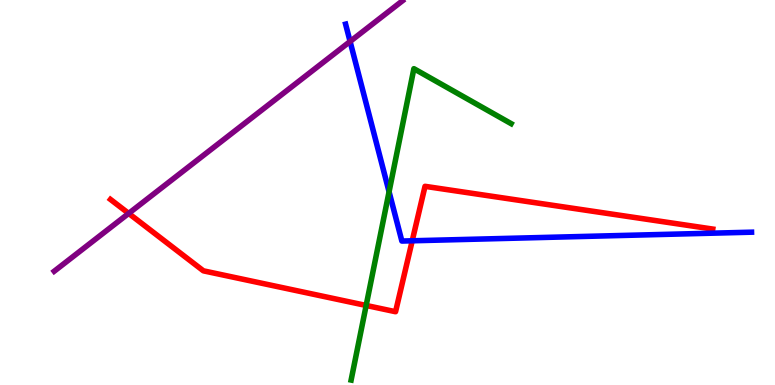[{'lines': ['blue', 'red'], 'intersections': [{'x': 5.32, 'y': 3.75}]}, {'lines': ['green', 'red'], 'intersections': [{'x': 4.72, 'y': 2.07}]}, {'lines': ['purple', 'red'], 'intersections': [{'x': 1.66, 'y': 4.46}]}, {'lines': ['blue', 'green'], 'intersections': [{'x': 5.02, 'y': 5.02}]}, {'lines': ['blue', 'purple'], 'intersections': [{'x': 4.52, 'y': 8.92}]}, {'lines': ['green', 'purple'], 'intersections': []}]